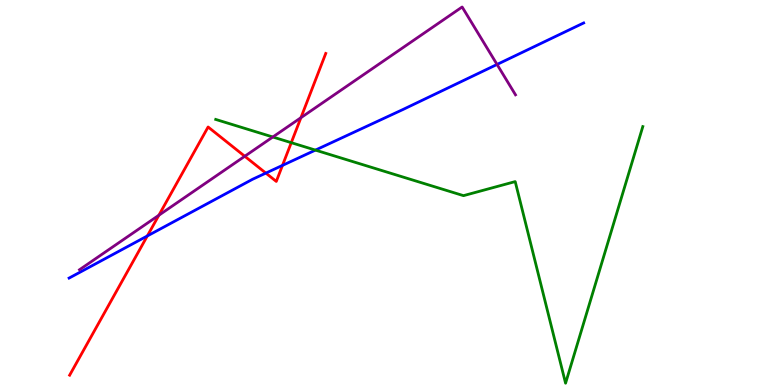[{'lines': ['blue', 'red'], 'intersections': [{'x': 1.9, 'y': 3.87}, {'x': 3.43, 'y': 5.5}, {'x': 3.65, 'y': 5.7}]}, {'lines': ['green', 'red'], 'intersections': [{'x': 3.76, 'y': 6.29}]}, {'lines': ['purple', 'red'], 'intersections': [{'x': 2.05, 'y': 4.41}, {'x': 3.16, 'y': 5.94}, {'x': 3.88, 'y': 6.94}]}, {'lines': ['blue', 'green'], 'intersections': [{'x': 4.07, 'y': 6.1}]}, {'lines': ['blue', 'purple'], 'intersections': [{'x': 6.41, 'y': 8.33}]}, {'lines': ['green', 'purple'], 'intersections': [{'x': 3.52, 'y': 6.44}]}]